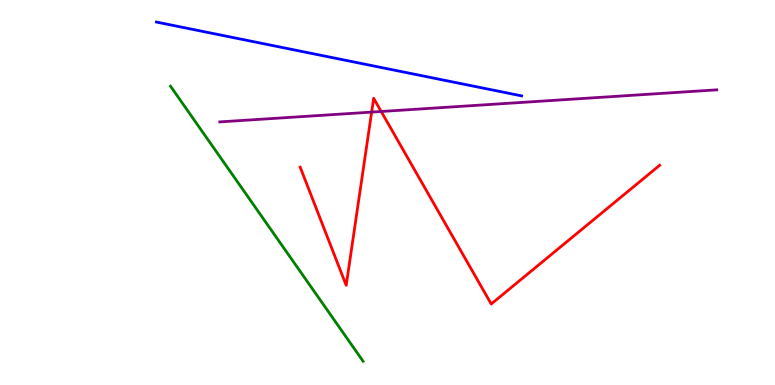[{'lines': ['blue', 'red'], 'intersections': []}, {'lines': ['green', 'red'], 'intersections': []}, {'lines': ['purple', 'red'], 'intersections': [{'x': 4.8, 'y': 7.09}, {'x': 4.92, 'y': 7.1}]}, {'lines': ['blue', 'green'], 'intersections': []}, {'lines': ['blue', 'purple'], 'intersections': []}, {'lines': ['green', 'purple'], 'intersections': []}]